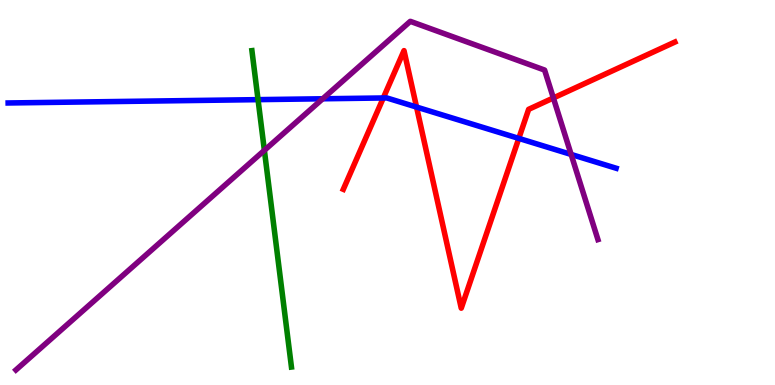[{'lines': ['blue', 'red'], 'intersections': [{'x': 4.95, 'y': 7.46}, {'x': 5.37, 'y': 7.22}, {'x': 6.69, 'y': 6.41}]}, {'lines': ['green', 'red'], 'intersections': []}, {'lines': ['purple', 'red'], 'intersections': [{'x': 7.14, 'y': 7.46}]}, {'lines': ['blue', 'green'], 'intersections': [{'x': 3.33, 'y': 7.41}]}, {'lines': ['blue', 'purple'], 'intersections': [{'x': 4.16, 'y': 7.43}, {'x': 7.37, 'y': 5.99}]}, {'lines': ['green', 'purple'], 'intersections': [{'x': 3.41, 'y': 6.1}]}]